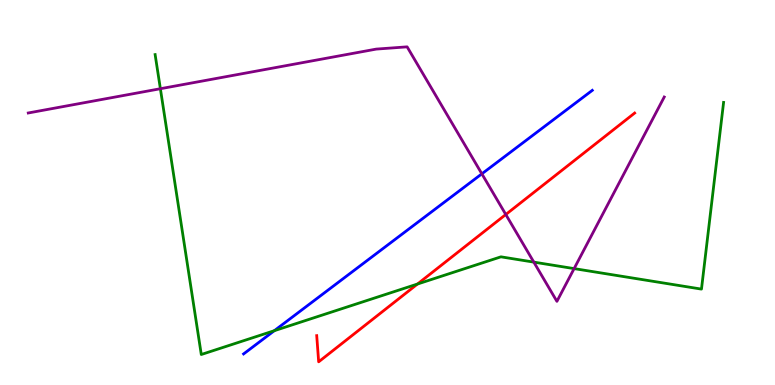[{'lines': ['blue', 'red'], 'intersections': []}, {'lines': ['green', 'red'], 'intersections': [{'x': 5.39, 'y': 2.62}]}, {'lines': ['purple', 'red'], 'intersections': [{'x': 6.53, 'y': 4.43}]}, {'lines': ['blue', 'green'], 'intersections': [{'x': 3.54, 'y': 1.41}]}, {'lines': ['blue', 'purple'], 'intersections': [{'x': 6.22, 'y': 5.48}]}, {'lines': ['green', 'purple'], 'intersections': [{'x': 2.07, 'y': 7.7}, {'x': 6.89, 'y': 3.19}, {'x': 7.41, 'y': 3.02}]}]